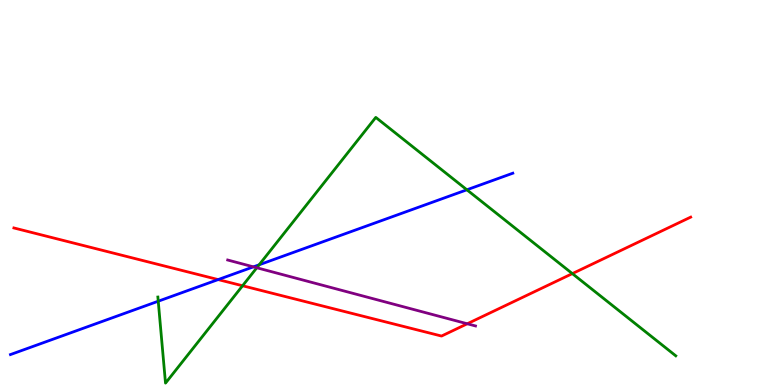[{'lines': ['blue', 'red'], 'intersections': [{'x': 2.81, 'y': 2.74}]}, {'lines': ['green', 'red'], 'intersections': [{'x': 3.13, 'y': 2.58}, {'x': 7.39, 'y': 2.89}]}, {'lines': ['purple', 'red'], 'intersections': [{'x': 6.03, 'y': 1.59}]}, {'lines': ['blue', 'green'], 'intersections': [{'x': 2.04, 'y': 2.18}, {'x': 3.34, 'y': 3.12}, {'x': 6.02, 'y': 5.07}]}, {'lines': ['blue', 'purple'], 'intersections': [{'x': 3.27, 'y': 3.07}]}, {'lines': ['green', 'purple'], 'intersections': [{'x': 3.31, 'y': 3.05}]}]